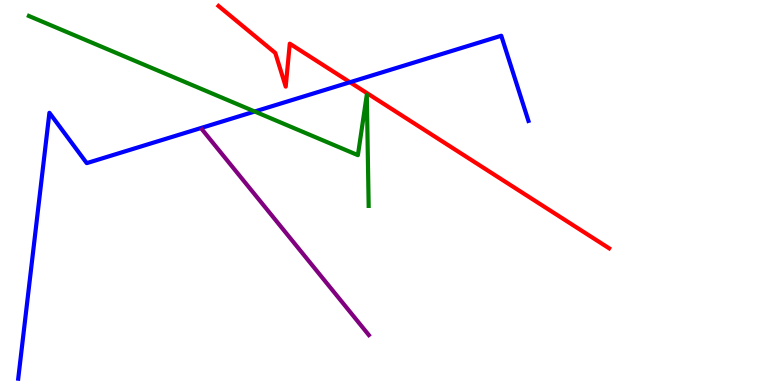[{'lines': ['blue', 'red'], 'intersections': [{'x': 4.52, 'y': 7.86}]}, {'lines': ['green', 'red'], 'intersections': []}, {'lines': ['purple', 'red'], 'intersections': []}, {'lines': ['blue', 'green'], 'intersections': [{'x': 3.29, 'y': 7.1}]}, {'lines': ['blue', 'purple'], 'intersections': []}, {'lines': ['green', 'purple'], 'intersections': []}]